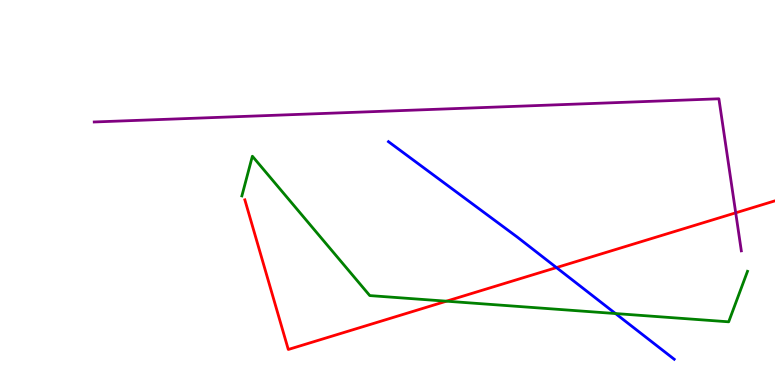[{'lines': ['blue', 'red'], 'intersections': [{'x': 7.18, 'y': 3.05}]}, {'lines': ['green', 'red'], 'intersections': [{'x': 5.76, 'y': 2.18}]}, {'lines': ['purple', 'red'], 'intersections': [{'x': 9.49, 'y': 4.47}]}, {'lines': ['blue', 'green'], 'intersections': [{'x': 7.94, 'y': 1.86}]}, {'lines': ['blue', 'purple'], 'intersections': []}, {'lines': ['green', 'purple'], 'intersections': []}]